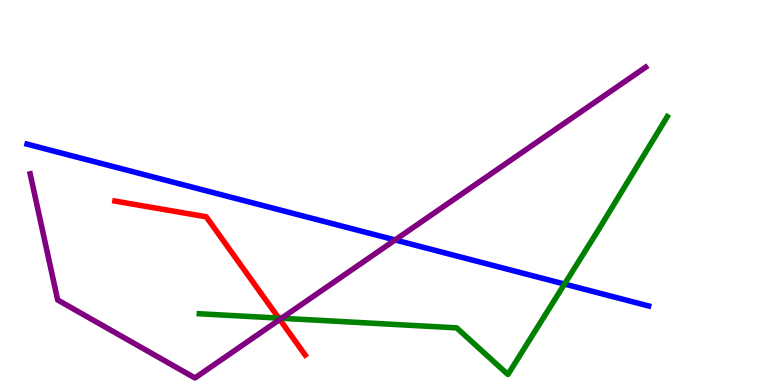[{'lines': ['blue', 'red'], 'intersections': []}, {'lines': ['green', 'red'], 'intersections': [{'x': 3.6, 'y': 1.74}]}, {'lines': ['purple', 'red'], 'intersections': [{'x': 3.61, 'y': 1.7}]}, {'lines': ['blue', 'green'], 'intersections': [{'x': 7.28, 'y': 2.62}]}, {'lines': ['blue', 'purple'], 'intersections': [{'x': 5.1, 'y': 3.77}]}, {'lines': ['green', 'purple'], 'intersections': [{'x': 3.63, 'y': 1.73}]}]